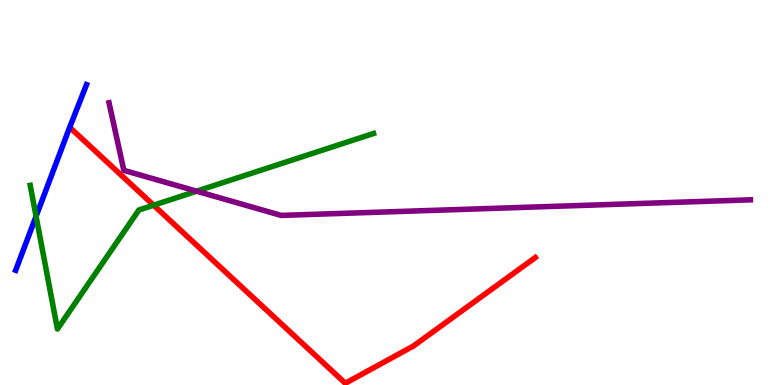[{'lines': ['blue', 'red'], 'intersections': []}, {'lines': ['green', 'red'], 'intersections': [{'x': 1.98, 'y': 4.67}]}, {'lines': ['purple', 'red'], 'intersections': []}, {'lines': ['blue', 'green'], 'intersections': [{'x': 0.465, 'y': 4.38}]}, {'lines': ['blue', 'purple'], 'intersections': []}, {'lines': ['green', 'purple'], 'intersections': [{'x': 2.54, 'y': 5.03}]}]